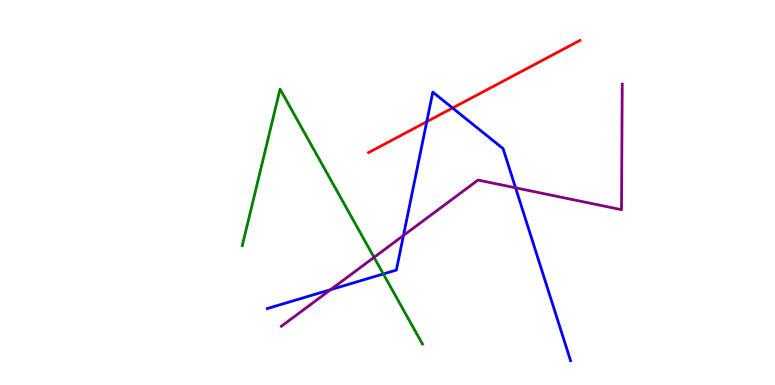[{'lines': ['blue', 'red'], 'intersections': [{'x': 5.51, 'y': 6.84}, {'x': 5.84, 'y': 7.19}]}, {'lines': ['green', 'red'], 'intersections': []}, {'lines': ['purple', 'red'], 'intersections': []}, {'lines': ['blue', 'green'], 'intersections': [{'x': 4.95, 'y': 2.88}]}, {'lines': ['blue', 'purple'], 'intersections': [{'x': 4.27, 'y': 2.48}, {'x': 5.21, 'y': 3.88}, {'x': 6.65, 'y': 5.12}]}, {'lines': ['green', 'purple'], 'intersections': [{'x': 4.83, 'y': 3.32}]}]